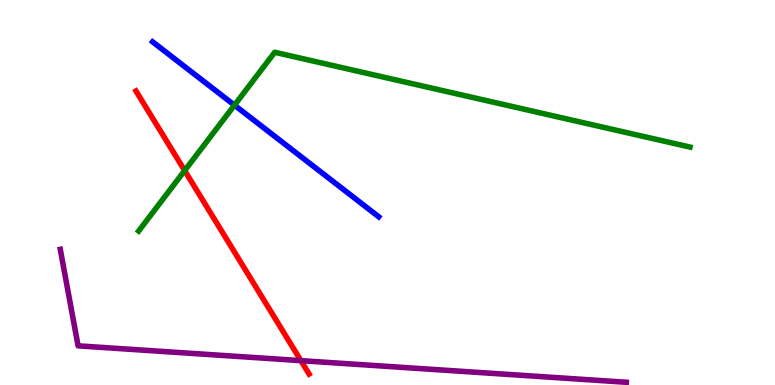[{'lines': ['blue', 'red'], 'intersections': []}, {'lines': ['green', 'red'], 'intersections': [{'x': 2.38, 'y': 5.57}]}, {'lines': ['purple', 'red'], 'intersections': [{'x': 3.88, 'y': 0.633}]}, {'lines': ['blue', 'green'], 'intersections': [{'x': 3.03, 'y': 7.27}]}, {'lines': ['blue', 'purple'], 'intersections': []}, {'lines': ['green', 'purple'], 'intersections': []}]